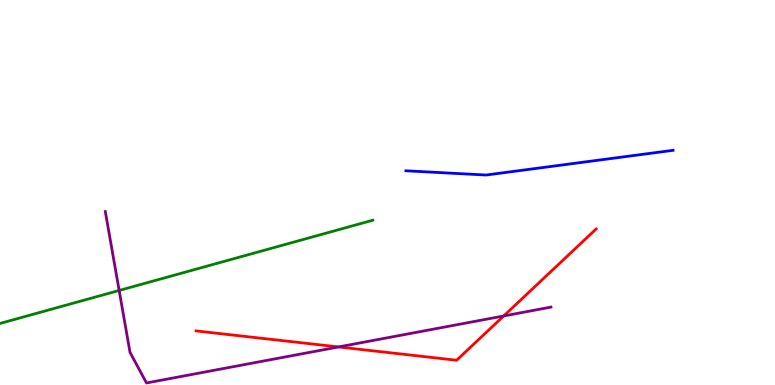[{'lines': ['blue', 'red'], 'intersections': []}, {'lines': ['green', 'red'], 'intersections': []}, {'lines': ['purple', 'red'], 'intersections': [{'x': 4.37, 'y': 0.988}, {'x': 6.5, 'y': 1.79}]}, {'lines': ['blue', 'green'], 'intersections': []}, {'lines': ['blue', 'purple'], 'intersections': []}, {'lines': ['green', 'purple'], 'intersections': [{'x': 1.54, 'y': 2.46}]}]